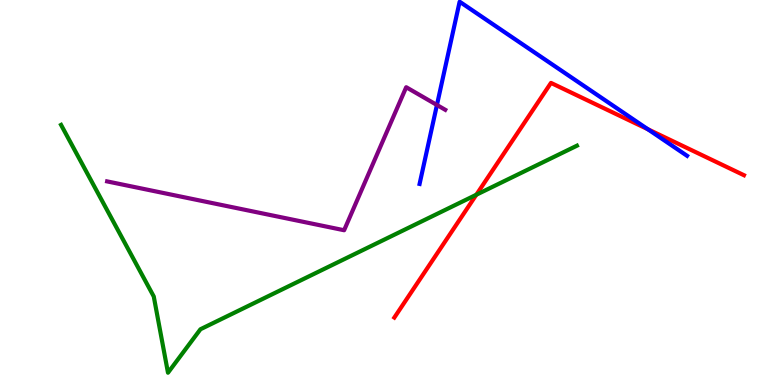[{'lines': ['blue', 'red'], 'intersections': [{'x': 8.36, 'y': 6.64}]}, {'lines': ['green', 'red'], 'intersections': [{'x': 6.15, 'y': 4.94}]}, {'lines': ['purple', 'red'], 'intersections': []}, {'lines': ['blue', 'green'], 'intersections': []}, {'lines': ['blue', 'purple'], 'intersections': [{'x': 5.64, 'y': 7.27}]}, {'lines': ['green', 'purple'], 'intersections': []}]